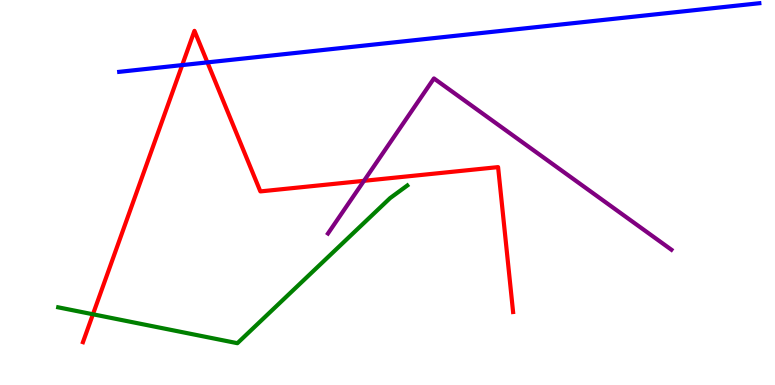[{'lines': ['blue', 'red'], 'intersections': [{'x': 2.35, 'y': 8.31}, {'x': 2.68, 'y': 8.38}]}, {'lines': ['green', 'red'], 'intersections': [{'x': 1.2, 'y': 1.84}]}, {'lines': ['purple', 'red'], 'intersections': [{'x': 4.7, 'y': 5.3}]}, {'lines': ['blue', 'green'], 'intersections': []}, {'lines': ['blue', 'purple'], 'intersections': []}, {'lines': ['green', 'purple'], 'intersections': []}]